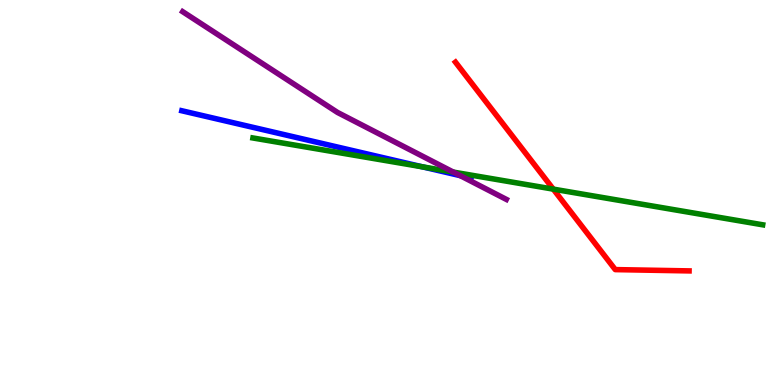[{'lines': ['blue', 'red'], 'intersections': []}, {'lines': ['green', 'red'], 'intersections': [{'x': 7.14, 'y': 5.09}]}, {'lines': ['purple', 'red'], 'intersections': []}, {'lines': ['blue', 'green'], 'intersections': [{'x': 5.45, 'y': 5.67}]}, {'lines': ['blue', 'purple'], 'intersections': [{'x': 5.94, 'y': 5.44}]}, {'lines': ['green', 'purple'], 'intersections': [{'x': 5.85, 'y': 5.53}]}]